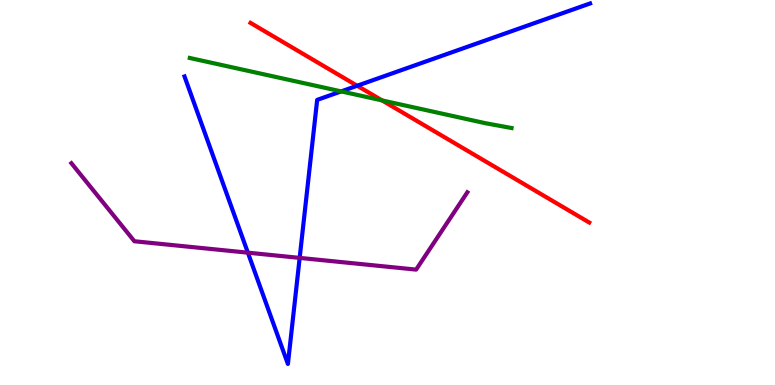[{'lines': ['blue', 'red'], 'intersections': [{'x': 4.61, 'y': 7.77}]}, {'lines': ['green', 'red'], 'intersections': [{'x': 4.93, 'y': 7.39}]}, {'lines': ['purple', 'red'], 'intersections': []}, {'lines': ['blue', 'green'], 'intersections': [{'x': 4.4, 'y': 7.63}]}, {'lines': ['blue', 'purple'], 'intersections': [{'x': 3.2, 'y': 3.44}, {'x': 3.87, 'y': 3.3}]}, {'lines': ['green', 'purple'], 'intersections': []}]